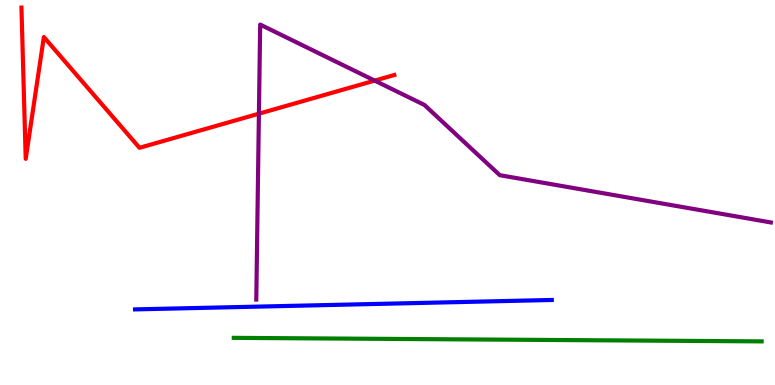[{'lines': ['blue', 'red'], 'intersections': []}, {'lines': ['green', 'red'], 'intersections': []}, {'lines': ['purple', 'red'], 'intersections': [{'x': 3.34, 'y': 7.05}, {'x': 4.83, 'y': 7.91}]}, {'lines': ['blue', 'green'], 'intersections': []}, {'lines': ['blue', 'purple'], 'intersections': []}, {'lines': ['green', 'purple'], 'intersections': []}]